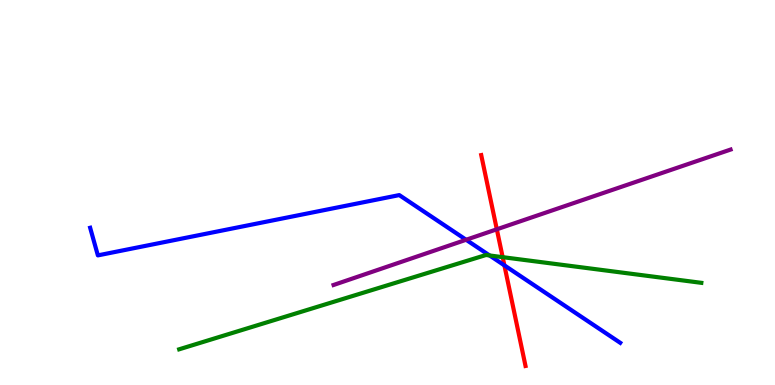[{'lines': ['blue', 'red'], 'intersections': [{'x': 6.51, 'y': 3.11}]}, {'lines': ['green', 'red'], 'intersections': [{'x': 6.49, 'y': 3.32}]}, {'lines': ['purple', 'red'], 'intersections': [{'x': 6.41, 'y': 4.04}]}, {'lines': ['blue', 'green'], 'intersections': [{'x': 6.32, 'y': 3.36}]}, {'lines': ['blue', 'purple'], 'intersections': [{'x': 6.01, 'y': 3.77}]}, {'lines': ['green', 'purple'], 'intersections': []}]